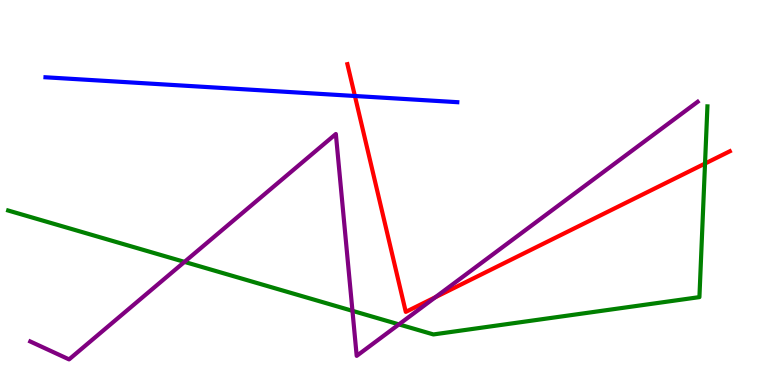[{'lines': ['blue', 'red'], 'intersections': [{'x': 4.58, 'y': 7.51}]}, {'lines': ['green', 'red'], 'intersections': [{'x': 9.1, 'y': 5.75}]}, {'lines': ['purple', 'red'], 'intersections': [{'x': 5.62, 'y': 2.28}]}, {'lines': ['blue', 'green'], 'intersections': []}, {'lines': ['blue', 'purple'], 'intersections': []}, {'lines': ['green', 'purple'], 'intersections': [{'x': 2.38, 'y': 3.2}, {'x': 4.55, 'y': 1.93}, {'x': 5.15, 'y': 1.57}]}]